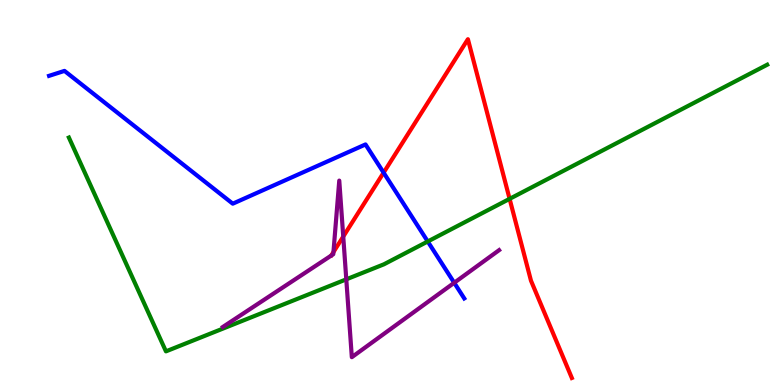[{'lines': ['blue', 'red'], 'intersections': [{'x': 4.95, 'y': 5.52}]}, {'lines': ['green', 'red'], 'intersections': [{'x': 6.58, 'y': 4.83}]}, {'lines': ['purple', 'red'], 'intersections': [{'x': 4.3, 'y': 3.45}, {'x': 4.43, 'y': 3.86}]}, {'lines': ['blue', 'green'], 'intersections': [{'x': 5.52, 'y': 3.73}]}, {'lines': ['blue', 'purple'], 'intersections': [{'x': 5.86, 'y': 2.66}]}, {'lines': ['green', 'purple'], 'intersections': [{'x': 4.47, 'y': 2.74}]}]